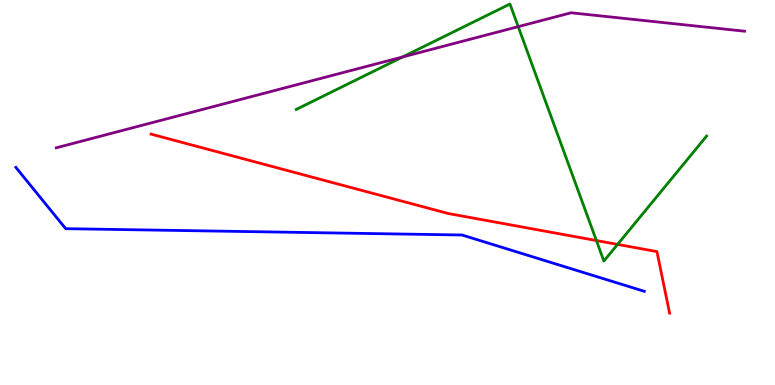[{'lines': ['blue', 'red'], 'intersections': []}, {'lines': ['green', 'red'], 'intersections': [{'x': 7.7, 'y': 3.75}, {'x': 7.97, 'y': 3.65}]}, {'lines': ['purple', 'red'], 'intersections': []}, {'lines': ['blue', 'green'], 'intersections': []}, {'lines': ['blue', 'purple'], 'intersections': []}, {'lines': ['green', 'purple'], 'intersections': [{'x': 5.2, 'y': 8.52}, {'x': 6.69, 'y': 9.31}]}]